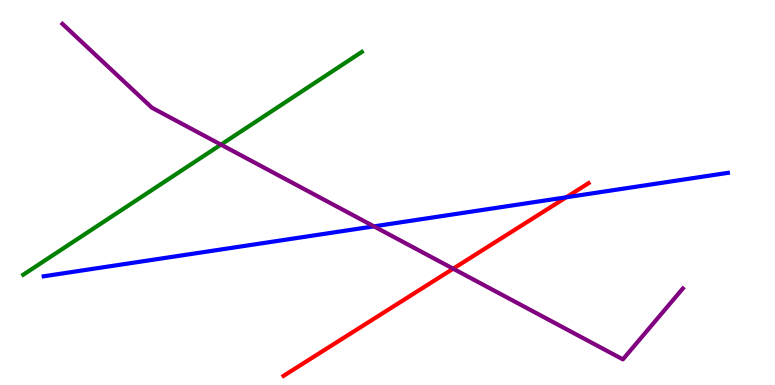[{'lines': ['blue', 'red'], 'intersections': [{'x': 7.31, 'y': 4.88}]}, {'lines': ['green', 'red'], 'intersections': []}, {'lines': ['purple', 'red'], 'intersections': [{'x': 5.85, 'y': 3.02}]}, {'lines': ['blue', 'green'], 'intersections': []}, {'lines': ['blue', 'purple'], 'intersections': [{'x': 4.83, 'y': 4.12}]}, {'lines': ['green', 'purple'], 'intersections': [{'x': 2.85, 'y': 6.24}]}]